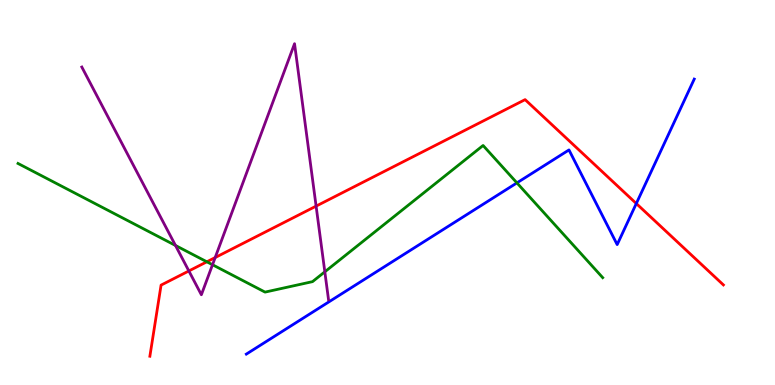[{'lines': ['blue', 'red'], 'intersections': [{'x': 8.21, 'y': 4.71}]}, {'lines': ['green', 'red'], 'intersections': [{'x': 2.67, 'y': 3.2}]}, {'lines': ['purple', 'red'], 'intersections': [{'x': 2.44, 'y': 2.96}, {'x': 2.78, 'y': 3.31}, {'x': 4.08, 'y': 4.65}]}, {'lines': ['blue', 'green'], 'intersections': [{'x': 6.67, 'y': 5.25}]}, {'lines': ['blue', 'purple'], 'intersections': []}, {'lines': ['green', 'purple'], 'intersections': [{'x': 2.26, 'y': 3.62}, {'x': 2.74, 'y': 3.12}, {'x': 4.19, 'y': 2.94}]}]